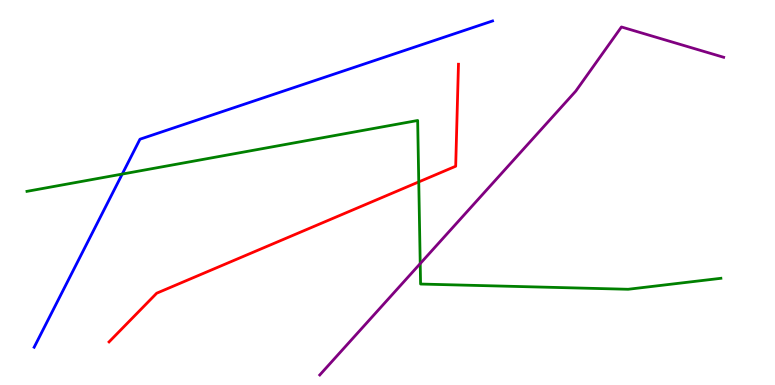[{'lines': ['blue', 'red'], 'intersections': []}, {'lines': ['green', 'red'], 'intersections': [{'x': 5.4, 'y': 5.28}]}, {'lines': ['purple', 'red'], 'intersections': []}, {'lines': ['blue', 'green'], 'intersections': [{'x': 1.58, 'y': 5.48}]}, {'lines': ['blue', 'purple'], 'intersections': []}, {'lines': ['green', 'purple'], 'intersections': [{'x': 5.42, 'y': 3.15}]}]